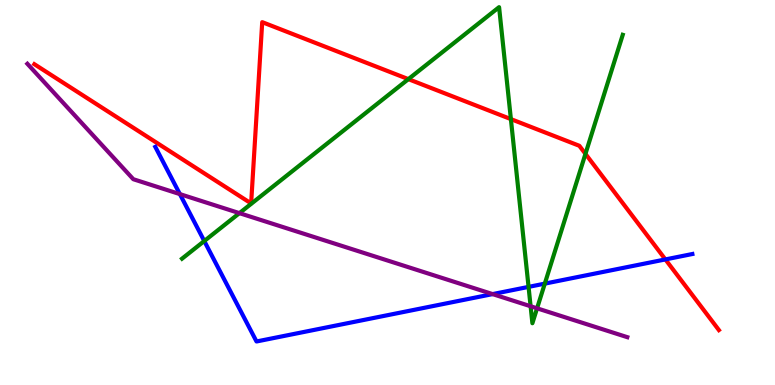[{'lines': ['blue', 'red'], 'intersections': [{'x': 8.59, 'y': 3.26}]}, {'lines': ['green', 'red'], 'intersections': [{'x': 5.27, 'y': 7.94}, {'x': 6.59, 'y': 6.91}, {'x': 7.55, 'y': 6.0}]}, {'lines': ['purple', 'red'], 'intersections': []}, {'lines': ['blue', 'green'], 'intersections': [{'x': 2.64, 'y': 3.74}, {'x': 6.82, 'y': 2.55}, {'x': 7.03, 'y': 2.63}]}, {'lines': ['blue', 'purple'], 'intersections': [{'x': 2.32, 'y': 4.96}, {'x': 6.36, 'y': 2.36}]}, {'lines': ['green', 'purple'], 'intersections': [{'x': 3.09, 'y': 4.46}, {'x': 6.85, 'y': 2.05}, {'x': 6.93, 'y': 1.99}]}]